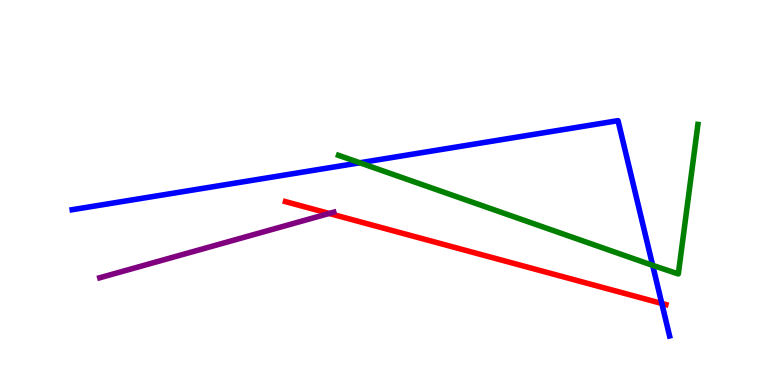[{'lines': ['blue', 'red'], 'intersections': [{'x': 8.54, 'y': 2.12}]}, {'lines': ['green', 'red'], 'intersections': []}, {'lines': ['purple', 'red'], 'intersections': [{'x': 4.25, 'y': 4.46}]}, {'lines': ['blue', 'green'], 'intersections': [{'x': 4.64, 'y': 5.77}, {'x': 8.42, 'y': 3.11}]}, {'lines': ['blue', 'purple'], 'intersections': []}, {'lines': ['green', 'purple'], 'intersections': []}]